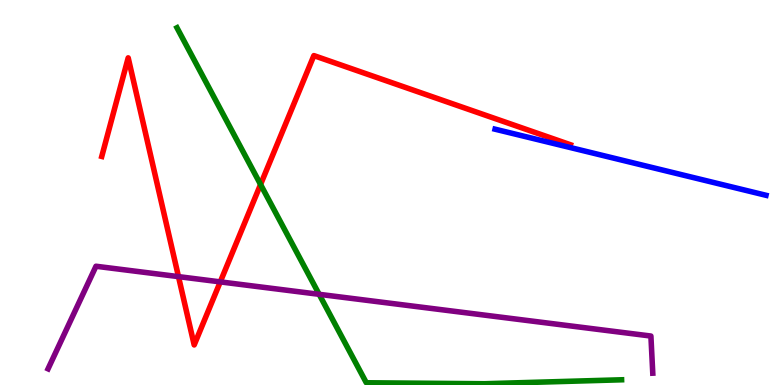[{'lines': ['blue', 'red'], 'intersections': []}, {'lines': ['green', 'red'], 'intersections': [{'x': 3.36, 'y': 5.21}]}, {'lines': ['purple', 'red'], 'intersections': [{'x': 2.3, 'y': 2.81}, {'x': 2.84, 'y': 2.68}]}, {'lines': ['blue', 'green'], 'intersections': []}, {'lines': ['blue', 'purple'], 'intersections': []}, {'lines': ['green', 'purple'], 'intersections': [{'x': 4.12, 'y': 2.36}]}]